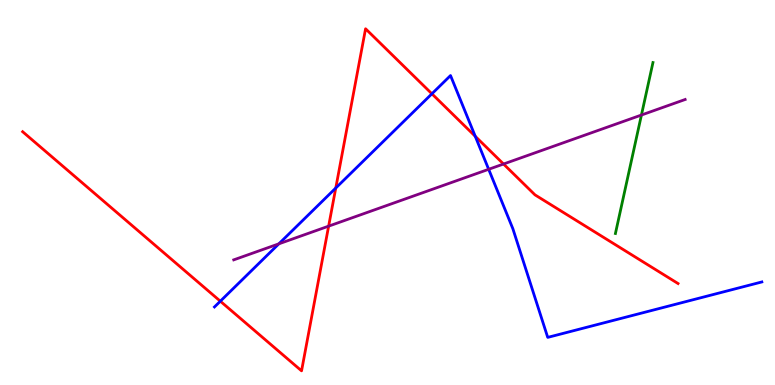[{'lines': ['blue', 'red'], 'intersections': [{'x': 2.84, 'y': 2.18}, {'x': 4.33, 'y': 5.12}, {'x': 5.57, 'y': 7.56}, {'x': 6.13, 'y': 6.46}]}, {'lines': ['green', 'red'], 'intersections': []}, {'lines': ['purple', 'red'], 'intersections': [{'x': 4.24, 'y': 4.13}, {'x': 6.5, 'y': 5.74}]}, {'lines': ['blue', 'green'], 'intersections': []}, {'lines': ['blue', 'purple'], 'intersections': [{'x': 3.6, 'y': 3.67}, {'x': 6.31, 'y': 5.6}]}, {'lines': ['green', 'purple'], 'intersections': [{'x': 8.28, 'y': 7.01}]}]